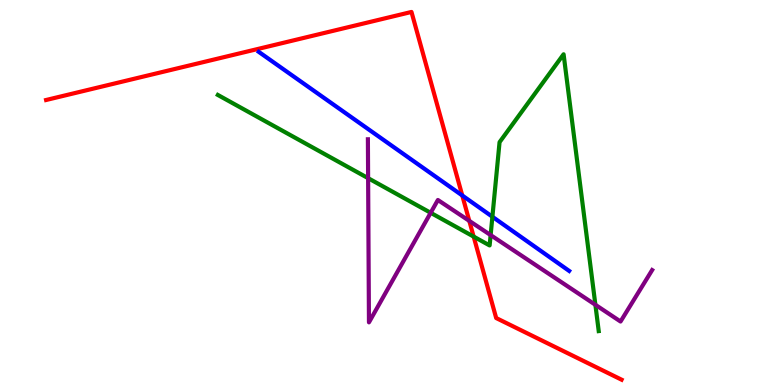[{'lines': ['blue', 'red'], 'intersections': [{'x': 5.96, 'y': 4.92}]}, {'lines': ['green', 'red'], 'intersections': [{'x': 6.11, 'y': 3.85}]}, {'lines': ['purple', 'red'], 'intersections': [{'x': 6.06, 'y': 4.26}]}, {'lines': ['blue', 'green'], 'intersections': [{'x': 6.35, 'y': 4.37}]}, {'lines': ['blue', 'purple'], 'intersections': []}, {'lines': ['green', 'purple'], 'intersections': [{'x': 4.75, 'y': 5.37}, {'x': 5.56, 'y': 4.47}, {'x': 6.33, 'y': 3.89}, {'x': 7.68, 'y': 2.08}]}]